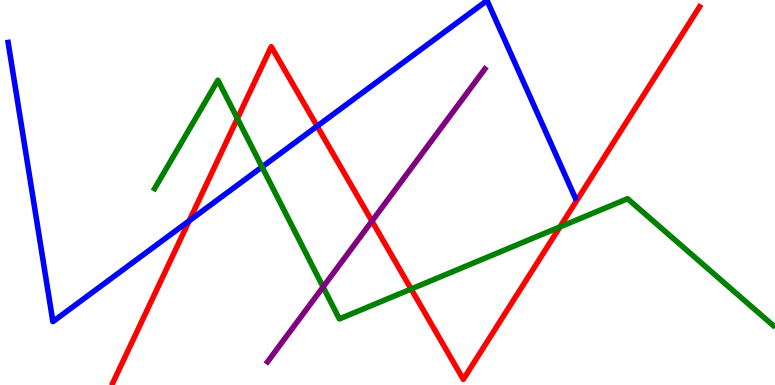[{'lines': ['blue', 'red'], 'intersections': [{'x': 2.44, 'y': 4.26}, {'x': 4.09, 'y': 6.72}]}, {'lines': ['green', 'red'], 'intersections': [{'x': 3.06, 'y': 6.92}, {'x': 5.3, 'y': 2.49}, {'x': 7.23, 'y': 4.11}]}, {'lines': ['purple', 'red'], 'intersections': [{'x': 4.8, 'y': 4.26}]}, {'lines': ['blue', 'green'], 'intersections': [{'x': 3.38, 'y': 5.66}]}, {'lines': ['blue', 'purple'], 'intersections': []}, {'lines': ['green', 'purple'], 'intersections': [{'x': 4.17, 'y': 2.55}]}]